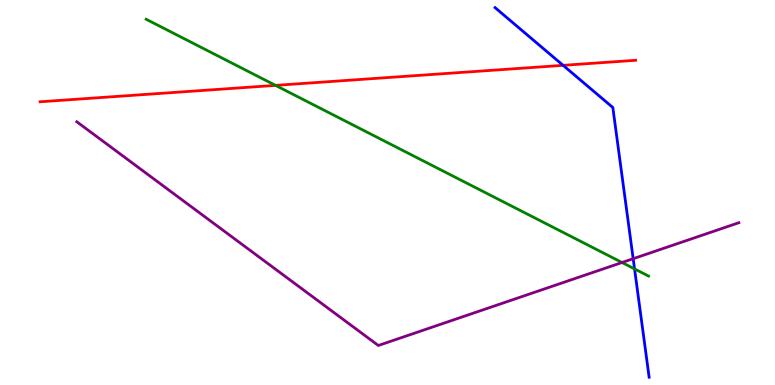[{'lines': ['blue', 'red'], 'intersections': [{'x': 7.27, 'y': 8.3}]}, {'lines': ['green', 'red'], 'intersections': [{'x': 3.55, 'y': 7.78}]}, {'lines': ['purple', 'red'], 'intersections': []}, {'lines': ['blue', 'green'], 'intersections': [{'x': 8.19, 'y': 3.02}]}, {'lines': ['blue', 'purple'], 'intersections': [{'x': 8.17, 'y': 3.28}]}, {'lines': ['green', 'purple'], 'intersections': [{'x': 8.03, 'y': 3.18}]}]